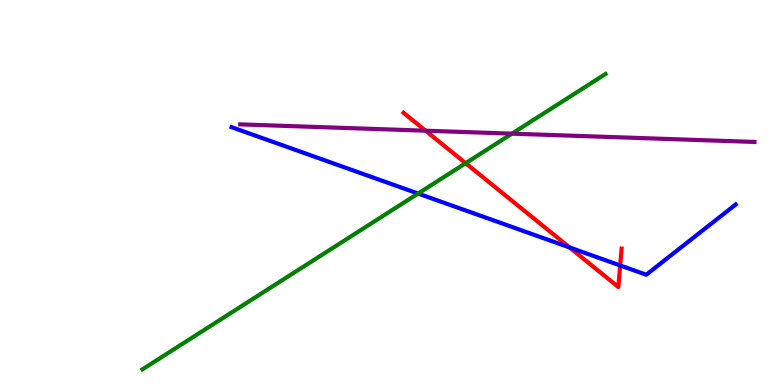[{'lines': ['blue', 'red'], 'intersections': [{'x': 7.35, 'y': 3.57}, {'x': 8.0, 'y': 3.11}]}, {'lines': ['green', 'red'], 'intersections': [{'x': 6.01, 'y': 5.76}]}, {'lines': ['purple', 'red'], 'intersections': [{'x': 5.49, 'y': 6.61}]}, {'lines': ['blue', 'green'], 'intersections': [{'x': 5.39, 'y': 4.97}]}, {'lines': ['blue', 'purple'], 'intersections': []}, {'lines': ['green', 'purple'], 'intersections': [{'x': 6.61, 'y': 6.53}]}]